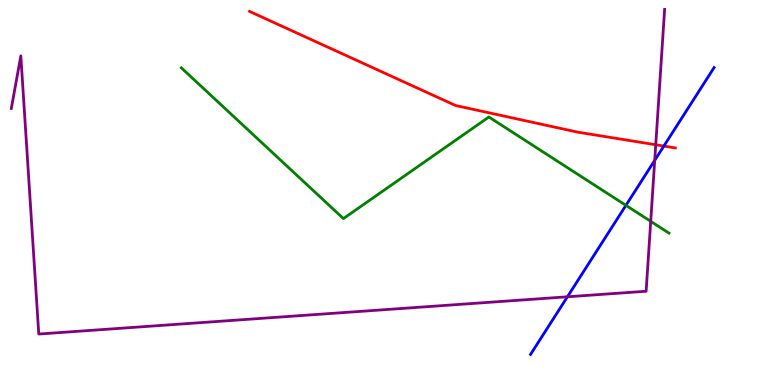[{'lines': ['blue', 'red'], 'intersections': [{'x': 8.57, 'y': 6.21}]}, {'lines': ['green', 'red'], 'intersections': []}, {'lines': ['purple', 'red'], 'intersections': [{'x': 8.46, 'y': 6.24}]}, {'lines': ['blue', 'green'], 'intersections': [{'x': 8.08, 'y': 4.67}]}, {'lines': ['blue', 'purple'], 'intersections': [{'x': 7.32, 'y': 2.29}, {'x': 8.45, 'y': 5.83}]}, {'lines': ['green', 'purple'], 'intersections': [{'x': 8.4, 'y': 4.25}]}]